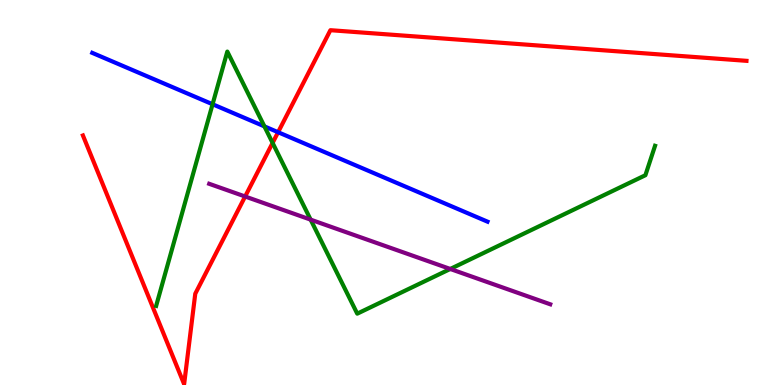[{'lines': ['blue', 'red'], 'intersections': [{'x': 3.59, 'y': 6.57}]}, {'lines': ['green', 'red'], 'intersections': [{'x': 3.52, 'y': 6.29}]}, {'lines': ['purple', 'red'], 'intersections': [{'x': 3.16, 'y': 4.9}]}, {'lines': ['blue', 'green'], 'intersections': [{'x': 2.74, 'y': 7.29}, {'x': 3.41, 'y': 6.72}]}, {'lines': ['blue', 'purple'], 'intersections': []}, {'lines': ['green', 'purple'], 'intersections': [{'x': 4.01, 'y': 4.29}, {'x': 5.81, 'y': 3.01}]}]